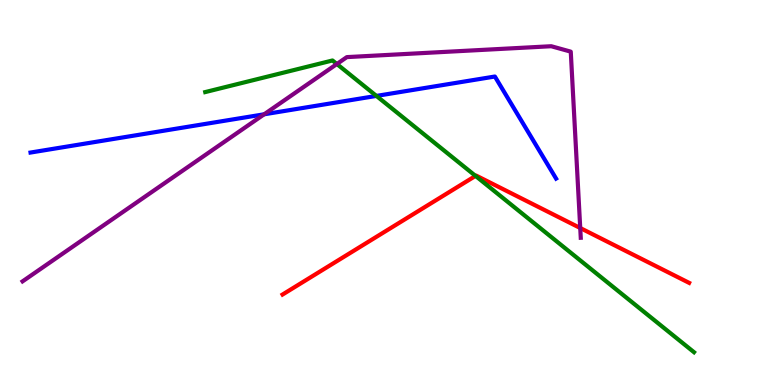[{'lines': ['blue', 'red'], 'intersections': []}, {'lines': ['green', 'red'], 'intersections': [{'x': 6.14, 'y': 5.43}]}, {'lines': ['purple', 'red'], 'intersections': [{'x': 7.49, 'y': 4.08}]}, {'lines': ['blue', 'green'], 'intersections': [{'x': 4.86, 'y': 7.51}]}, {'lines': ['blue', 'purple'], 'intersections': [{'x': 3.41, 'y': 7.03}]}, {'lines': ['green', 'purple'], 'intersections': [{'x': 4.35, 'y': 8.34}]}]